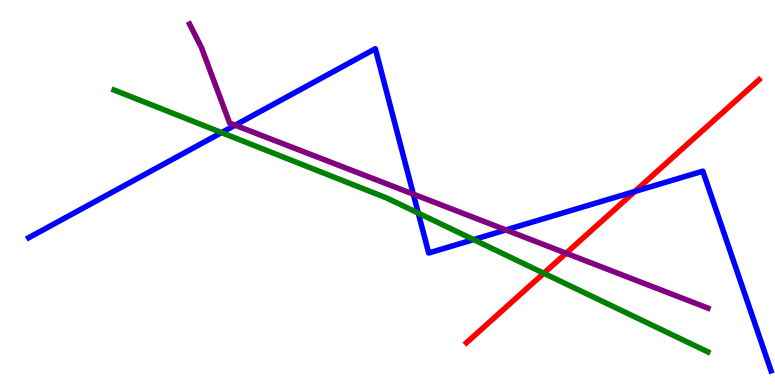[{'lines': ['blue', 'red'], 'intersections': [{'x': 8.19, 'y': 5.03}]}, {'lines': ['green', 'red'], 'intersections': [{'x': 7.02, 'y': 2.9}]}, {'lines': ['purple', 'red'], 'intersections': [{'x': 7.3, 'y': 3.42}]}, {'lines': ['blue', 'green'], 'intersections': [{'x': 2.86, 'y': 6.56}, {'x': 5.4, 'y': 4.46}, {'x': 6.11, 'y': 3.78}]}, {'lines': ['blue', 'purple'], 'intersections': [{'x': 3.03, 'y': 6.75}, {'x': 5.33, 'y': 4.96}, {'x': 6.53, 'y': 4.03}]}, {'lines': ['green', 'purple'], 'intersections': []}]